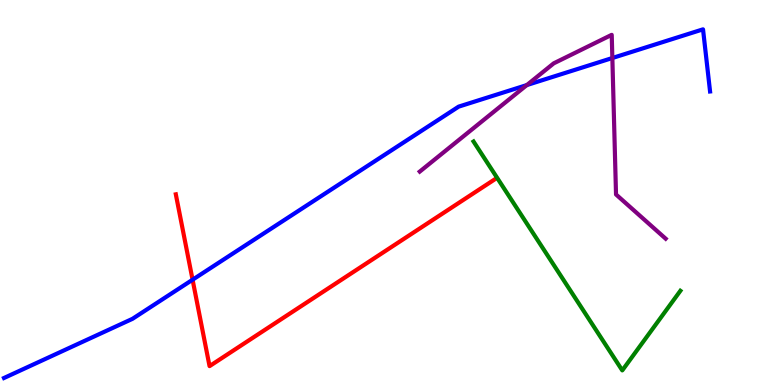[{'lines': ['blue', 'red'], 'intersections': [{'x': 2.48, 'y': 2.73}]}, {'lines': ['green', 'red'], 'intersections': []}, {'lines': ['purple', 'red'], 'intersections': []}, {'lines': ['blue', 'green'], 'intersections': []}, {'lines': ['blue', 'purple'], 'intersections': [{'x': 6.8, 'y': 7.79}, {'x': 7.9, 'y': 8.49}]}, {'lines': ['green', 'purple'], 'intersections': []}]